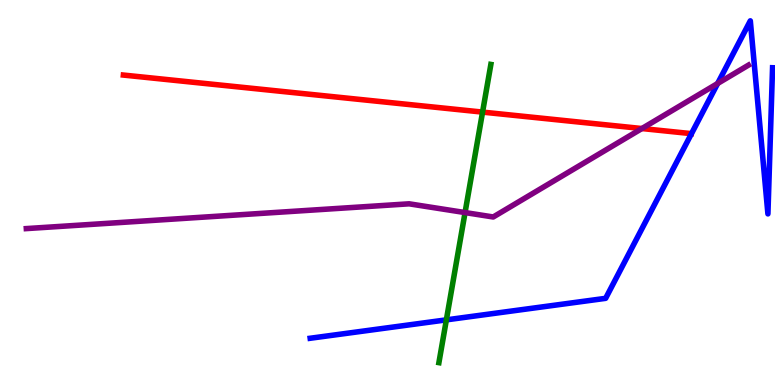[{'lines': ['blue', 'red'], 'intersections': []}, {'lines': ['green', 'red'], 'intersections': [{'x': 6.23, 'y': 7.09}]}, {'lines': ['purple', 'red'], 'intersections': [{'x': 8.28, 'y': 6.66}]}, {'lines': ['blue', 'green'], 'intersections': [{'x': 5.76, 'y': 1.69}]}, {'lines': ['blue', 'purple'], 'intersections': [{'x': 9.26, 'y': 7.83}]}, {'lines': ['green', 'purple'], 'intersections': [{'x': 6.0, 'y': 4.48}]}]